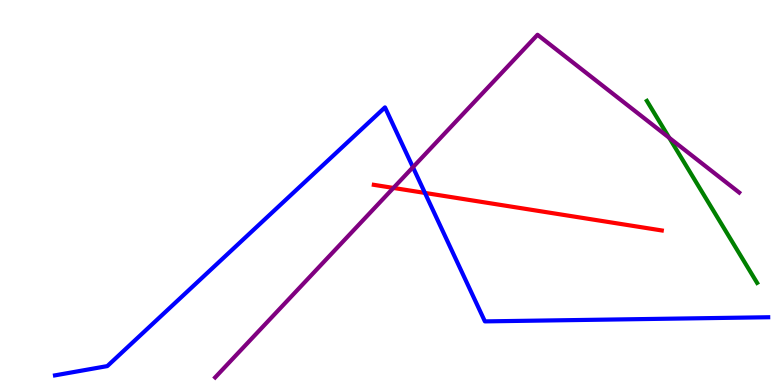[{'lines': ['blue', 'red'], 'intersections': [{'x': 5.48, 'y': 4.99}]}, {'lines': ['green', 'red'], 'intersections': []}, {'lines': ['purple', 'red'], 'intersections': [{'x': 5.08, 'y': 5.12}]}, {'lines': ['blue', 'green'], 'intersections': []}, {'lines': ['blue', 'purple'], 'intersections': [{'x': 5.33, 'y': 5.66}]}, {'lines': ['green', 'purple'], 'intersections': [{'x': 8.64, 'y': 6.42}]}]